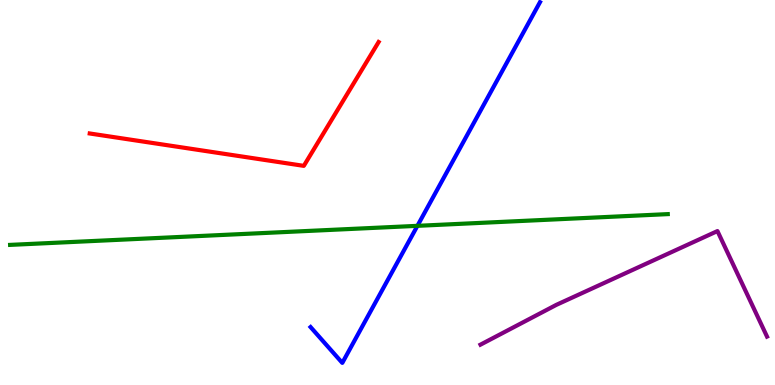[{'lines': ['blue', 'red'], 'intersections': []}, {'lines': ['green', 'red'], 'intersections': []}, {'lines': ['purple', 'red'], 'intersections': []}, {'lines': ['blue', 'green'], 'intersections': [{'x': 5.39, 'y': 4.13}]}, {'lines': ['blue', 'purple'], 'intersections': []}, {'lines': ['green', 'purple'], 'intersections': []}]